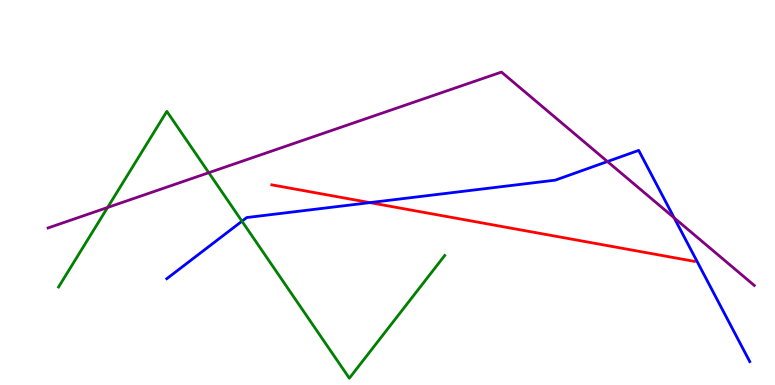[{'lines': ['blue', 'red'], 'intersections': [{'x': 4.77, 'y': 4.74}]}, {'lines': ['green', 'red'], 'intersections': []}, {'lines': ['purple', 'red'], 'intersections': []}, {'lines': ['blue', 'green'], 'intersections': [{'x': 3.12, 'y': 4.25}]}, {'lines': ['blue', 'purple'], 'intersections': [{'x': 7.84, 'y': 5.8}, {'x': 8.7, 'y': 4.34}]}, {'lines': ['green', 'purple'], 'intersections': [{'x': 1.39, 'y': 4.61}, {'x': 2.69, 'y': 5.51}]}]